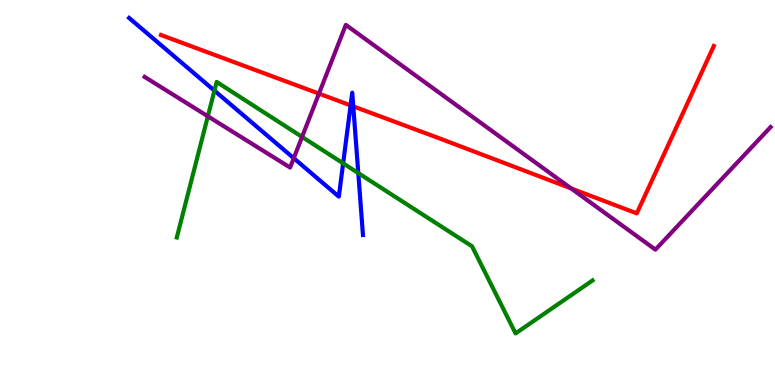[{'lines': ['blue', 'red'], 'intersections': [{'x': 4.52, 'y': 7.26}, {'x': 4.56, 'y': 7.24}]}, {'lines': ['green', 'red'], 'intersections': []}, {'lines': ['purple', 'red'], 'intersections': [{'x': 4.12, 'y': 7.57}, {'x': 7.37, 'y': 5.11}]}, {'lines': ['blue', 'green'], 'intersections': [{'x': 2.77, 'y': 7.65}, {'x': 4.43, 'y': 5.76}, {'x': 4.62, 'y': 5.5}]}, {'lines': ['blue', 'purple'], 'intersections': [{'x': 3.79, 'y': 5.89}]}, {'lines': ['green', 'purple'], 'intersections': [{'x': 2.68, 'y': 6.98}, {'x': 3.9, 'y': 6.44}]}]